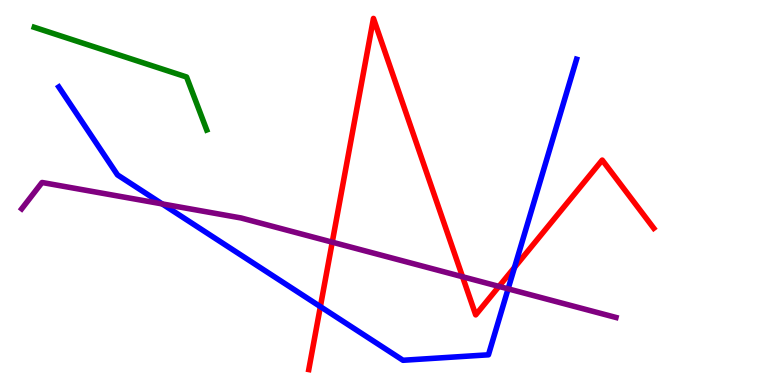[{'lines': ['blue', 'red'], 'intersections': [{'x': 4.13, 'y': 2.04}, {'x': 6.64, 'y': 3.05}]}, {'lines': ['green', 'red'], 'intersections': []}, {'lines': ['purple', 'red'], 'intersections': [{'x': 4.29, 'y': 3.71}, {'x': 5.97, 'y': 2.81}, {'x': 6.44, 'y': 2.56}]}, {'lines': ['blue', 'green'], 'intersections': []}, {'lines': ['blue', 'purple'], 'intersections': [{'x': 2.09, 'y': 4.7}, {'x': 6.56, 'y': 2.5}]}, {'lines': ['green', 'purple'], 'intersections': []}]